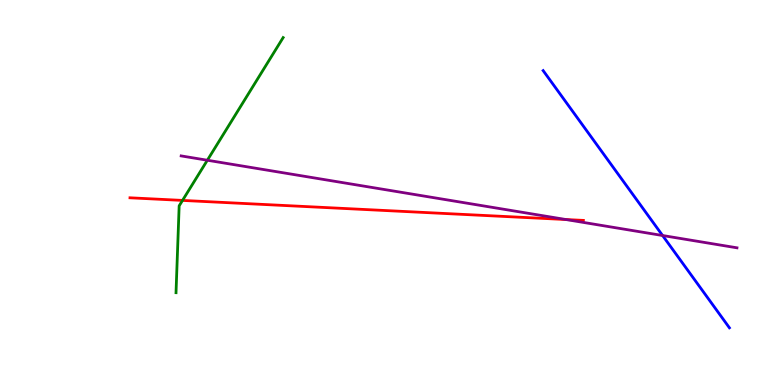[{'lines': ['blue', 'red'], 'intersections': []}, {'lines': ['green', 'red'], 'intersections': [{'x': 2.36, 'y': 4.79}]}, {'lines': ['purple', 'red'], 'intersections': [{'x': 7.3, 'y': 4.3}]}, {'lines': ['blue', 'green'], 'intersections': []}, {'lines': ['blue', 'purple'], 'intersections': [{'x': 8.55, 'y': 3.88}]}, {'lines': ['green', 'purple'], 'intersections': [{'x': 2.68, 'y': 5.84}]}]